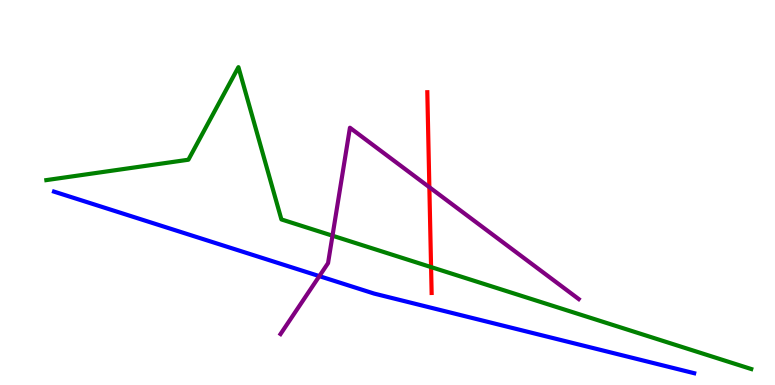[{'lines': ['blue', 'red'], 'intersections': []}, {'lines': ['green', 'red'], 'intersections': [{'x': 5.56, 'y': 3.06}]}, {'lines': ['purple', 'red'], 'intersections': [{'x': 5.54, 'y': 5.14}]}, {'lines': ['blue', 'green'], 'intersections': []}, {'lines': ['blue', 'purple'], 'intersections': [{'x': 4.12, 'y': 2.83}]}, {'lines': ['green', 'purple'], 'intersections': [{'x': 4.29, 'y': 3.88}]}]